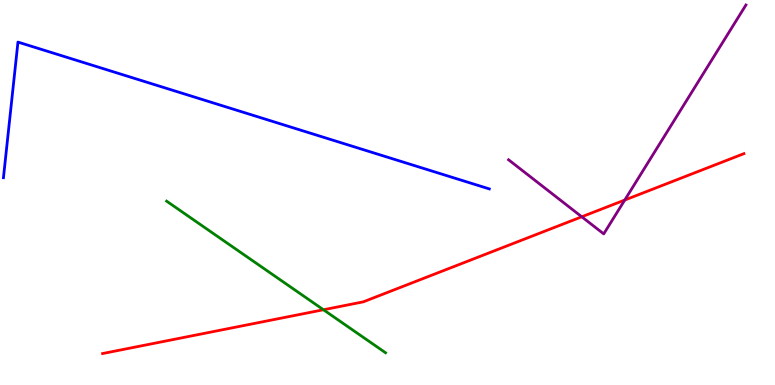[{'lines': ['blue', 'red'], 'intersections': []}, {'lines': ['green', 'red'], 'intersections': [{'x': 4.17, 'y': 1.95}]}, {'lines': ['purple', 'red'], 'intersections': [{'x': 7.51, 'y': 4.37}, {'x': 8.06, 'y': 4.8}]}, {'lines': ['blue', 'green'], 'intersections': []}, {'lines': ['blue', 'purple'], 'intersections': []}, {'lines': ['green', 'purple'], 'intersections': []}]